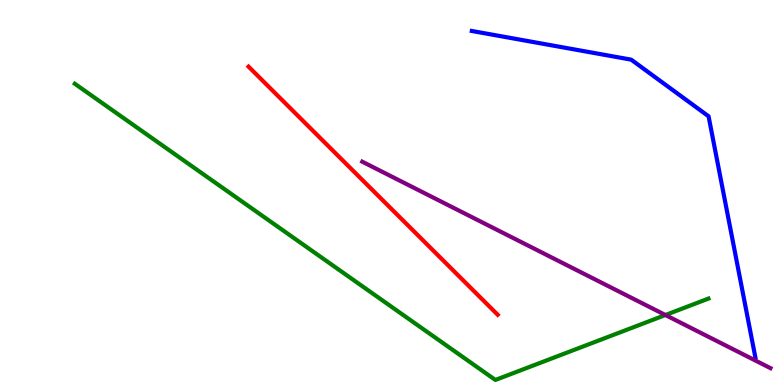[{'lines': ['blue', 'red'], 'intersections': []}, {'lines': ['green', 'red'], 'intersections': []}, {'lines': ['purple', 'red'], 'intersections': []}, {'lines': ['blue', 'green'], 'intersections': []}, {'lines': ['blue', 'purple'], 'intersections': []}, {'lines': ['green', 'purple'], 'intersections': [{'x': 8.59, 'y': 1.82}]}]